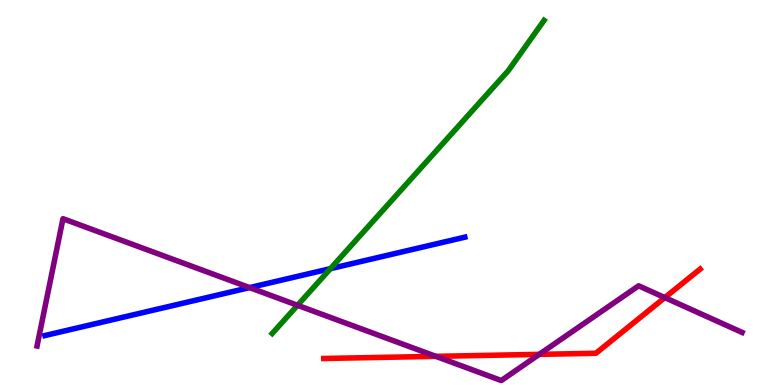[{'lines': ['blue', 'red'], 'intersections': []}, {'lines': ['green', 'red'], 'intersections': []}, {'lines': ['purple', 'red'], 'intersections': [{'x': 5.62, 'y': 0.744}, {'x': 6.96, 'y': 0.796}, {'x': 8.58, 'y': 2.27}]}, {'lines': ['blue', 'green'], 'intersections': [{'x': 4.26, 'y': 3.02}]}, {'lines': ['blue', 'purple'], 'intersections': [{'x': 3.22, 'y': 2.53}]}, {'lines': ['green', 'purple'], 'intersections': [{'x': 3.84, 'y': 2.07}]}]